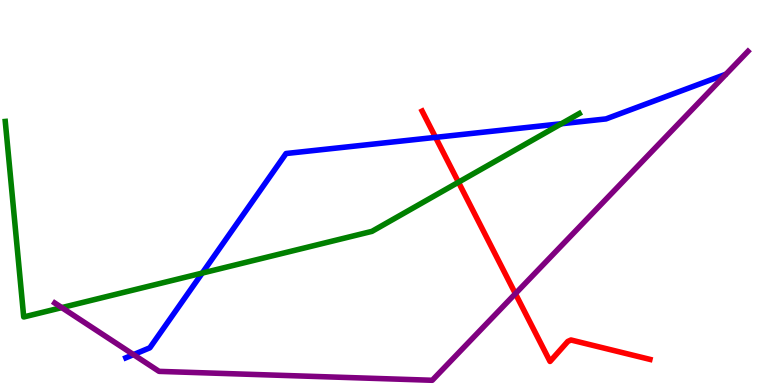[{'lines': ['blue', 'red'], 'intersections': [{'x': 5.62, 'y': 6.43}]}, {'lines': ['green', 'red'], 'intersections': [{'x': 5.92, 'y': 5.27}]}, {'lines': ['purple', 'red'], 'intersections': [{'x': 6.65, 'y': 2.37}]}, {'lines': ['blue', 'green'], 'intersections': [{'x': 2.61, 'y': 2.91}, {'x': 7.24, 'y': 6.79}]}, {'lines': ['blue', 'purple'], 'intersections': [{'x': 1.72, 'y': 0.789}]}, {'lines': ['green', 'purple'], 'intersections': [{'x': 0.797, 'y': 2.01}]}]